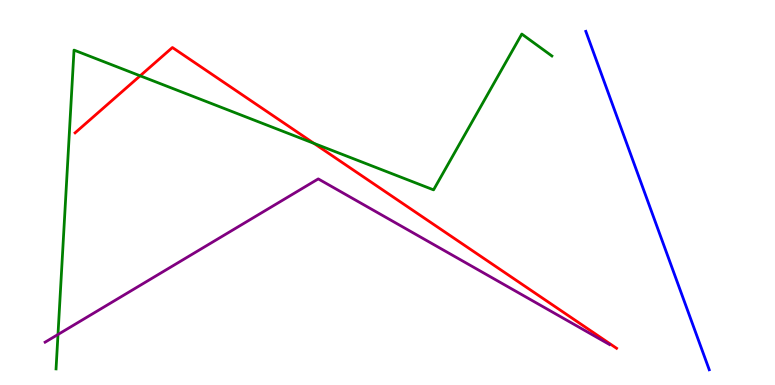[{'lines': ['blue', 'red'], 'intersections': []}, {'lines': ['green', 'red'], 'intersections': [{'x': 1.81, 'y': 8.03}, {'x': 4.05, 'y': 6.28}]}, {'lines': ['purple', 'red'], 'intersections': []}, {'lines': ['blue', 'green'], 'intersections': []}, {'lines': ['blue', 'purple'], 'intersections': []}, {'lines': ['green', 'purple'], 'intersections': [{'x': 0.748, 'y': 1.31}]}]